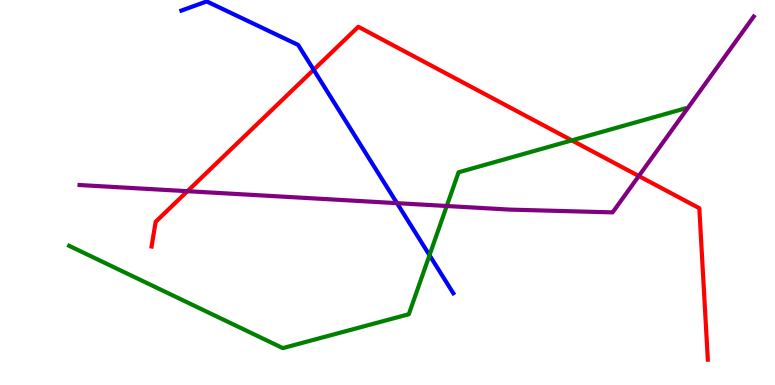[{'lines': ['blue', 'red'], 'intersections': [{'x': 4.05, 'y': 8.19}]}, {'lines': ['green', 'red'], 'intersections': [{'x': 7.38, 'y': 6.35}]}, {'lines': ['purple', 'red'], 'intersections': [{'x': 2.42, 'y': 5.03}, {'x': 8.24, 'y': 5.43}]}, {'lines': ['blue', 'green'], 'intersections': [{'x': 5.54, 'y': 3.37}]}, {'lines': ['blue', 'purple'], 'intersections': [{'x': 5.12, 'y': 4.72}]}, {'lines': ['green', 'purple'], 'intersections': [{'x': 5.76, 'y': 4.65}]}]